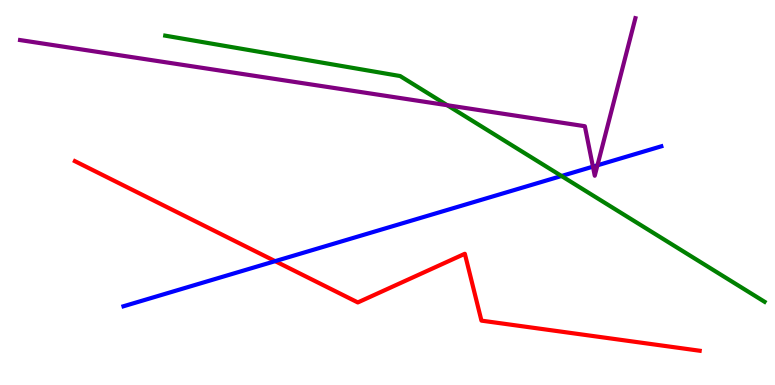[{'lines': ['blue', 'red'], 'intersections': [{'x': 3.55, 'y': 3.22}]}, {'lines': ['green', 'red'], 'intersections': []}, {'lines': ['purple', 'red'], 'intersections': []}, {'lines': ['blue', 'green'], 'intersections': [{'x': 7.25, 'y': 5.43}]}, {'lines': ['blue', 'purple'], 'intersections': [{'x': 7.65, 'y': 5.67}, {'x': 7.71, 'y': 5.71}]}, {'lines': ['green', 'purple'], 'intersections': [{'x': 5.77, 'y': 7.27}]}]